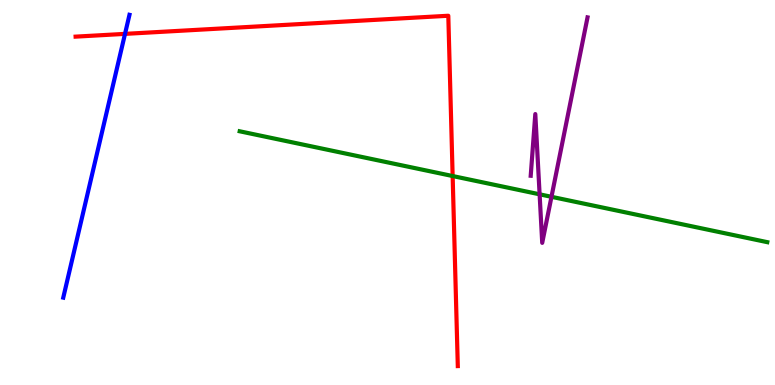[{'lines': ['blue', 'red'], 'intersections': [{'x': 1.61, 'y': 9.12}]}, {'lines': ['green', 'red'], 'intersections': [{'x': 5.84, 'y': 5.43}]}, {'lines': ['purple', 'red'], 'intersections': []}, {'lines': ['blue', 'green'], 'intersections': []}, {'lines': ['blue', 'purple'], 'intersections': []}, {'lines': ['green', 'purple'], 'intersections': [{'x': 6.96, 'y': 4.95}, {'x': 7.12, 'y': 4.89}]}]